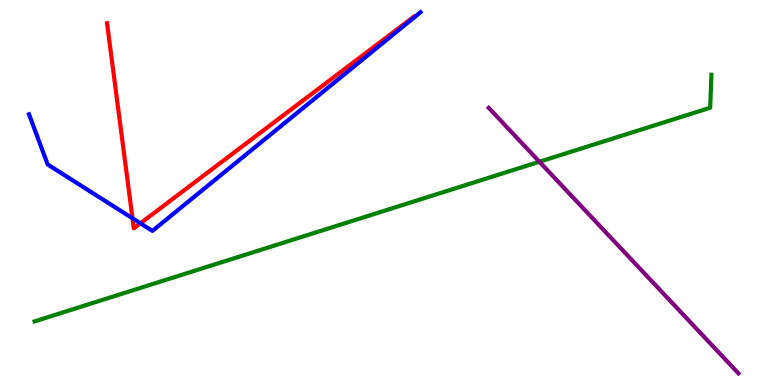[{'lines': ['blue', 'red'], 'intersections': [{'x': 1.71, 'y': 4.33}, {'x': 1.81, 'y': 4.2}]}, {'lines': ['green', 'red'], 'intersections': []}, {'lines': ['purple', 'red'], 'intersections': []}, {'lines': ['blue', 'green'], 'intersections': []}, {'lines': ['blue', 'purple'], 'intersections': []}, {'lines': ['green', 'purple'], 'intersections': [{'x': 6.96, 'y': 5.8}]}]